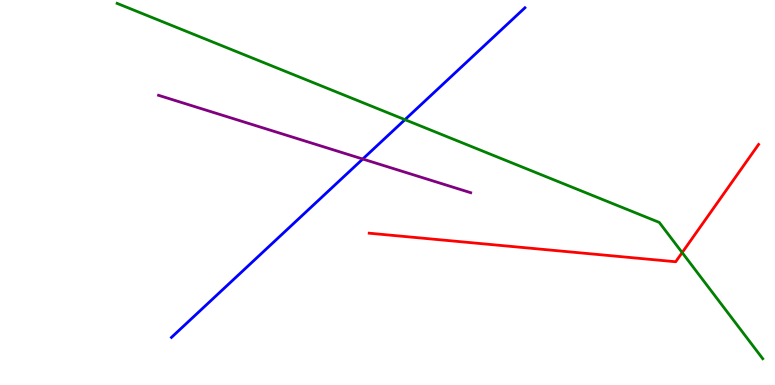[{'lines': ['blue', 'red'], 'intersections': []}, {'lines': ['green', 'red'], 'intersections': [{'x': 8.8, 'y': 3.44}]}, {'lines': ['purple', 'red'], 'intersections': []}, {'lines': ['blue', 'green'], 'intersections': [{'x': 5.23, 'y': 6.89}]}, {'lines': ['blue', 'purple'], 'intersections': [{'x': 4.68, 'y': 5.87}]}, {'lines': ['green', 'purple'], 'intersections': []}]